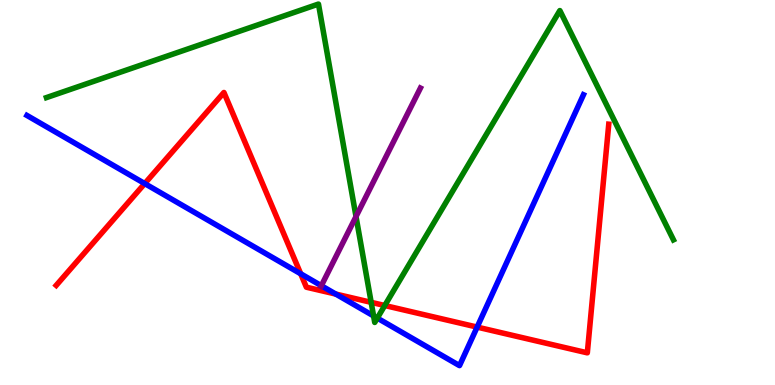[{'lines': ['blue', 'red'], 'intersections': [{'x': 1.87, 'y': 5.23}, {'x': 3.88, 'y': 2.89}, {'x': 4.33, 'y': 2.36}, {'x': 6.16, 'y': 1.5}]}, {'lines': ['green', 'red'], 'intersections': [{'x': 4.79, 'y': 2.15}, {'x': 4.96, 'y': 2.06}]}, {'lines': ['purple', 'red'], 'intersections': []}, {'lines': ['blue', 'green'], 'intersections': [{'x': 4.82, 'y': 1.79}, {'x': 4.87, 'y': 1.74}]}, {'lines': ['blue', 'purple'], 'intersections': [{'x': 4.15, 'y': 2.58}]}, {'lines': ['green', 'purple'], 'intersections': [{'x': 4.59, 'y': 4.38}]}]